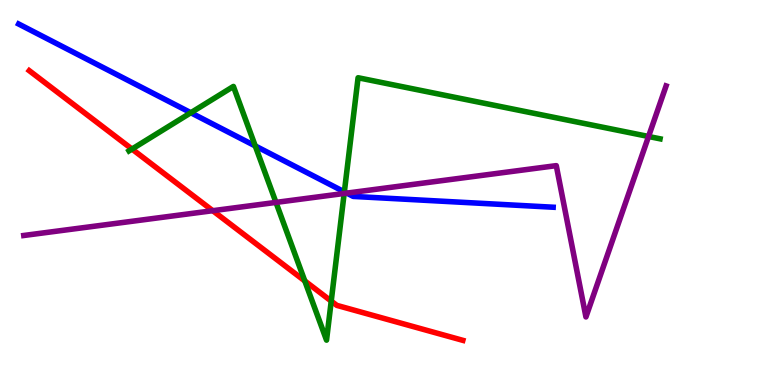[{'lines': ['blue', 'red'], 'intersections': []}, {'lines': ['green', 'red'], 'intersections': [{'x': 1.7, 'y': 6.13}, {'x': 3.93, 'y': 2.7}, {'x': 4.27, 'y': 2.18}]}, {'lines': ['purple', 'red'], 'intersections': [{'x': 2.75, 'y': 4.53}]}, {'lines': ['blue', 'green'], 'intersections': [{'x': 2.46, 'y': 7.07}, {'x': 3.29, 'y': 6.21}, {'x': 4.44, 'y': 5.02}]}, {'lines': ['blue', 'purple'], 'intersections': [{'x': 4.47, 'y': 4.98}]}, {'lines': ['green', 'purple'], 'intersections': [{'x': 3.56, 'y': 4.74}, {'x': 4.44, 'y': 4.98}, {'x': 8.37, 'y': 6.46}]}]